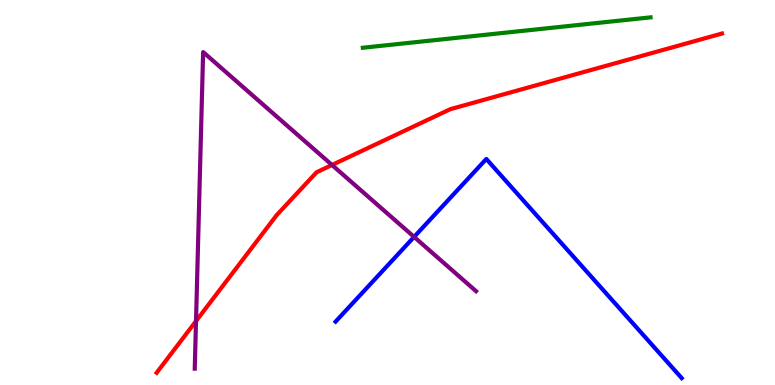[{'lines': ['blue', 'red'], 'intersections': []}, {'lines': ['green', 'red'], 'intersections': []}, {'lines': ['purple', 'red'], 'intersections': [{'x': 2.53, 'y': 1.66}, {'x': 4.28, 'y': 5.71}]}, {'lines': ['blue', 'green'], 'intersections': []}, {'lines': ['blue', 'purple'], 'intersections': [{'x': 5.34, 'y': 3.85}]}, {'lines': ['green', 'purple'], 'intersections': []}]